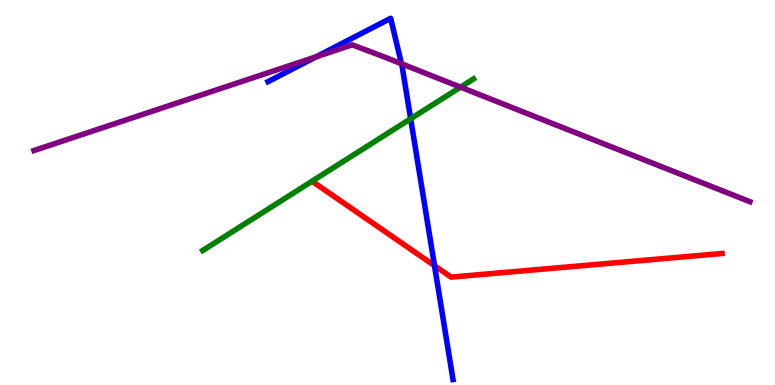[{'lines': ['blue', 'red'], 'intersections': [{'x': 5.61, 'y': 3.1}]}, {'lines': ['green', 'red'], 'intersections': []}, {'lines': ['purple', 'red'], 'intersections': []}, {'lines': ['blue', 'green'], 'intersections': [{'x': 5.3, 'y': 6.92}]}, {'lines': ['blue', 'purple'], 'intersections': [{'x': 4.08, 'y': 8.53}, {'x': 5.18, 'y': 8.34}]}, {'lines': ['green', 'purple'], 'intersections': [{'x': 5.94, 'y': 7.74}]}]